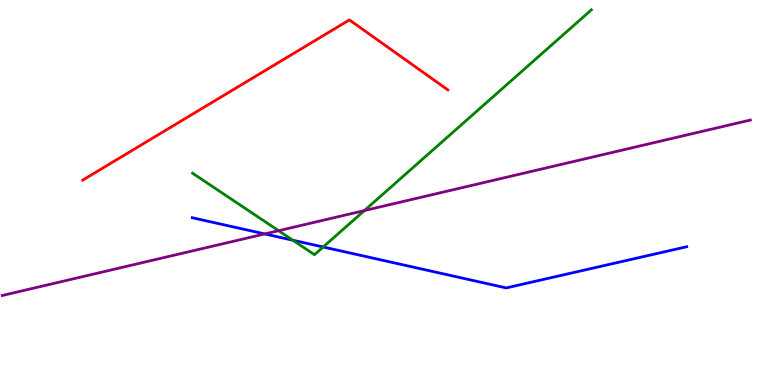[{'lines': ['blue', 'red'], 'intersections': []}, {'lines': ['green', 'red'], 'intersections': []}, {'lines': ['purple', 'red'], 'intersections': []}, {'lines': ['blue', 'green'], 'intersections': [{'x': 3.78, 'y': 3.76}, {'x': 4.17, 'y': 3.58}]}, {'lines': ['blue', 'purple'], 'intersections': [{'x': 3.42, 'y': 3.92}]}, {'lines': ['green', 'purple'], 'intersections': [{'x': 3.59, 'y': 4.01}, {'x': 4.7, 'y': 4.53}]}]